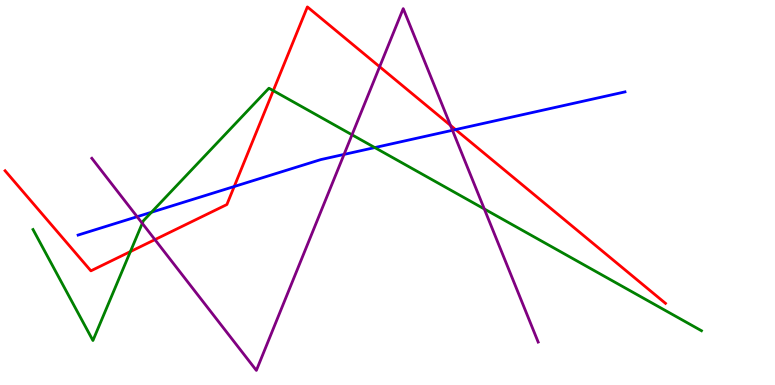[{'lines': ['blue', 'red'], 'intersections': [{'x': 3.02, 'y': 5.16}, {'x': 5.88, 'y': 6.63}]}, {'lines': ['green', 'red'], 'intersections': [{'x': 1.68, 'y': 3.47}, {'x': 3.53, 'y': 7.65}]}, {'lines': ['purple', 'red'], 'intersections': [{'x': 2.0, 'y': 3.78}, {'x': 4.9, 'y': 8.27}, {'x': 5.81, 'y': 6.74}]}, {'lines': ['blue', 'green'], 'intersections': [{'x': 1.95, 'y': 4.49}, {'x': 4.84, 'y': 6.17}]}, {'lines': ['blue', 'purple'], 'intersections': [{'x': 1.77, 'y': 4.37}, {'x': 4.44, 'y': 5.99}, {'x': 5.84, 'y': 6.62}]}, {'lines': ['green', 'purple'], 'intersections': [{'x': 1.84, 'y': 4.2}, {'x': 4.54, 'y': 6.5}, {'x': 6.25, 'y': 4.57}]}]